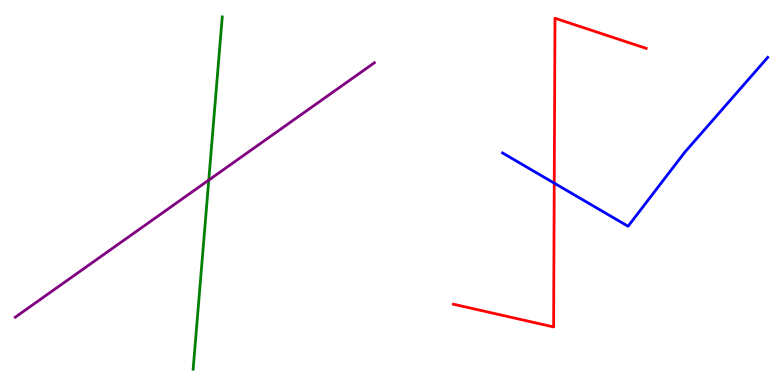[{'lines': ['blue', 'red'], 'intersections': [{'x': 7.15, 'y': 5.24}]}, {'lines': ['green', 'red'], 'intersections': []}, {'lines': ['purple', 'red'], 'intersections': []}, {'lines': ['blue', 'green'], 'intersections': []}, {'lines': ['blue', 'purple'], 'intersections': []}, {'lines': ['green', 'purple'], 'intersections': [{'x': 2.69, 'y': 5.32}]}]